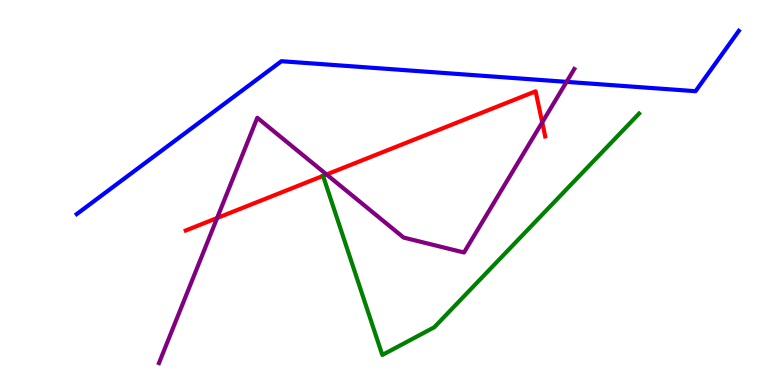[{'lines': ['blue', 'red'], 'intersections': []}, {'lines': ['green', 'red'], 'intersections': [{'x': 4.17, 'y': 5.43}]}, {'lines': ['purple', 'red'], 'intersections': [{'x': 2.8, 'y': 4.34}, {'x': 4.21, 'y': 5.47}, {'x': 7.0, 'y': 6.82}]}, {'lines': ['blue', 'green'], 'intersections': []}, {'lines': ['blue', 'purple'], 'intersections': [{'x': 7.31, 'y': 7.87}]}, {'lines': ['green', 'purple'], 'intersections': []}]